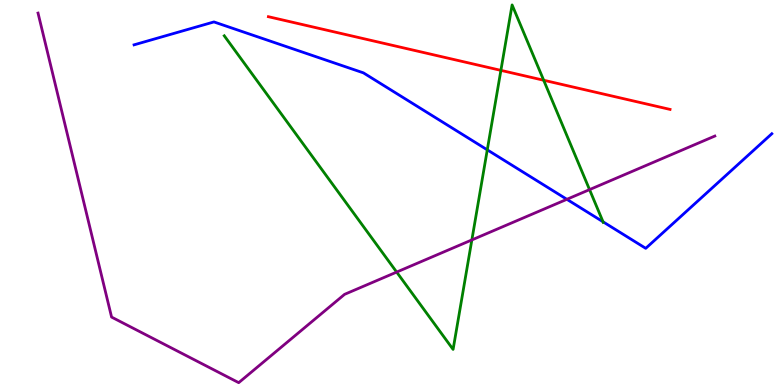[{'lines': ['blue', 'red'], 'intersections': []}, {'lines': ['green', 'red'], 'intersections': [{'x': 6.46, 'y': 8.17}, {'x': 7.02, 'y': 7.92}]}, {'lines': ['purple', 'red'], 'intersections': []}, {'lines': ['blue', 'green'], 'intersections': [{'x': 6.29, 'y': 6.11}, {'x': 7.78, 'y': 4.24}]}, {'lines': ['blue', 'purple'], 'intersections': [{'x': 7.31, 'y': 4.82}]}, {'lines': ['green', 'purple'], 'intersections': [{'x': 5.12, 'y': 2.93}, {'x': 6.09, 'y': 3.77}, {'x': 7.61, 'y': 5.07}]}]